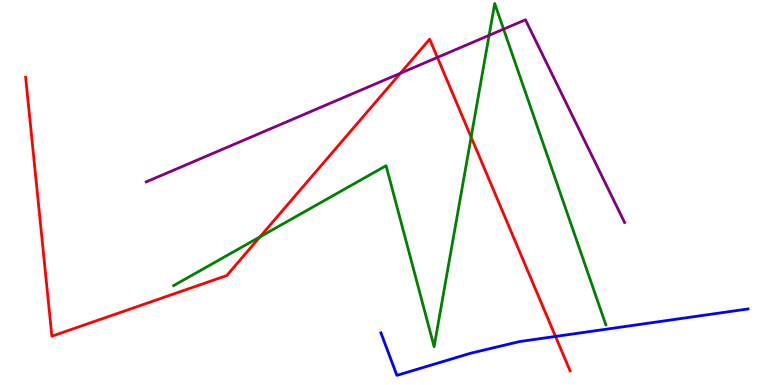[{'lines': ['blue', 'red'], 'intersections': [{'x': 7.17, 'y': 1.26}]}, {'lines': ['green', 'red'], 'intersections': [{'x': 3.35, 'y': 3.85}, {'x': 6.08, 'y': 6.44}]}, {'lines': ['purple', 'red'], 'intersections': [{'x': 5.17, 'y': 8.1}, {'x': 5.64, 'y': 8.51}]}, {'lines': ['blue', 'green'], 'intersections': []}, {'lines': ['blue', 'purple'], 'intersections': []}, {'lines': ['green', 'purple'], 'intersections': [{'x': 6.31, 'y': 9.08}, {'x': 6.5, 'y': 9.24}]}]